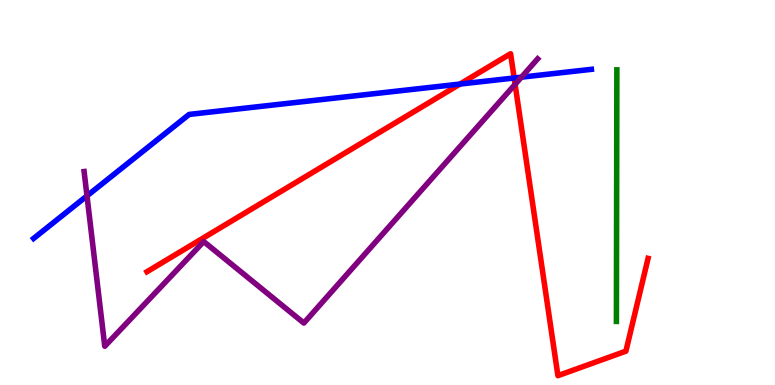[{'lines': ['blue', 'red'], 'intersections': [{'x': 5.94, 'y': 7.82}, {'x': 6.63, 'y': 7.97}]}, {'lines': ['green', 'red'], 'intersections': []}, {'lines': ['purple', 'red'], 'intersections': [{'x': 6.65, 'y': 7.81}]}, {'lines': ['blue', 'green'], 'intersections': []}, {'lines': ['blue', 'purple'], 'intersections': [{'x': 1.12, 'y': 4.91}, {'x': 6.73, 'y': 8.0}]}, {'lines': ['green', 'purple'], 'intersections': []}]